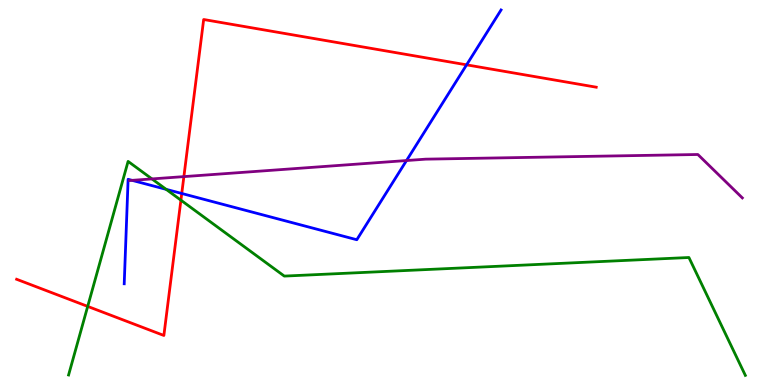[{'lines': ['blue', 'red'], 'intersections': [{'x': 2.35, 'y': 4.97}, {'x': 6.02, 'y': 8.32}]}, {'lines': ['green', 'red'], 'intersections': [{'x': 1.13, 'y': 2.04}, {'x': 2.33, 'y': 4.8}]}, {'lines': ['purple', 'red'], 'intersections': [{'x': 2.37, 'y': 5.41}]}, {'lines': ['blue', 'green'], 'intersections': [{'x': 2.14, 'y': 5.08}]}, {'lines': ['blue', 'purple'], 'intersections': [{'x': 1.7, 'y': 5.32}, {'x': 5.25, 'y': 5.83}]}, {'lines': ['green', 'purple'], 'intersections': [{'x': 1.96, 'y': 5.35}]}]